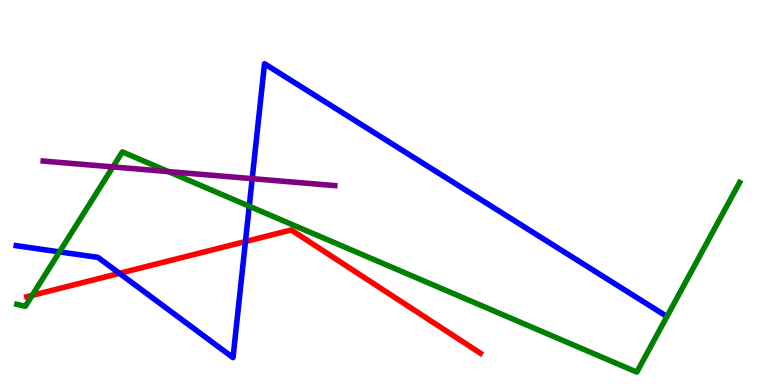[{'lines': ['blue', 'red'], 'intersections': [{'x': 1.54, 'y': 2.9}, {'x': 3.17, 'y': 3.73}]}, {'lines': ['green', 'red'], 'intersections': [{'x': 0.415, 'y': 2.33}]}, {'lines': ['purple', 'red'], 'intersections': []}, {'lines': ['blue', 'green'], 'intersections': [{'x': 0.768, 'y': 3.46}, {'x': 3.22, 'y': 4.64}]}, {'lines': ['blue', 'purple'], 'intersections': [{'x': 3.25, 'y': 5.36}]}, {'lines': ['green', 'purple'], 'intersections': [{'x': 1.46, 'y': 5.66}, {'x': 2.17, 'y': 5.54}]}]